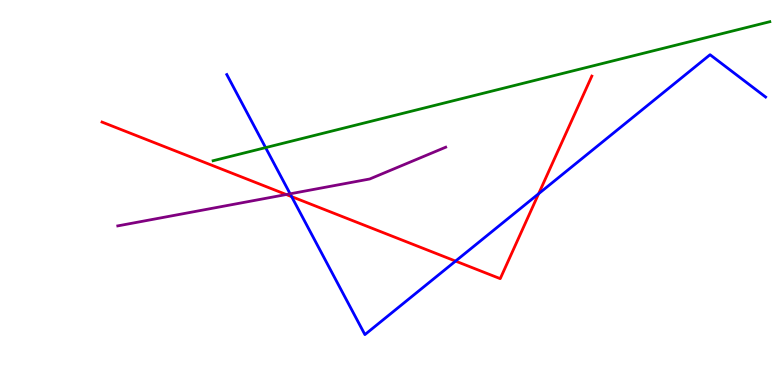[{'lines': ['blue', 'red'], 'intersections': [{'x': 3.76, 'y': 4.89}, {'x': 5.88, 'y': 3.22}, {'x': 6.95, 'y': 4.97}]}, {'lines': ['green', 'red'], 'intersections': []}, {'lines': ['purple', 'red'], 'intersections': [{'x': 3.69, 'y': 4.95}]}, {'lines': ['blue', 'green'], 'intersections': [{'x': 3.43, 'y': 6.17}]}, {'lines': ['blue', 'purple'], 'intersections': [{'x': 3.74, 'y': 4.97}]}, {'lines': ['green', 'purple'], 'intersections': []}]